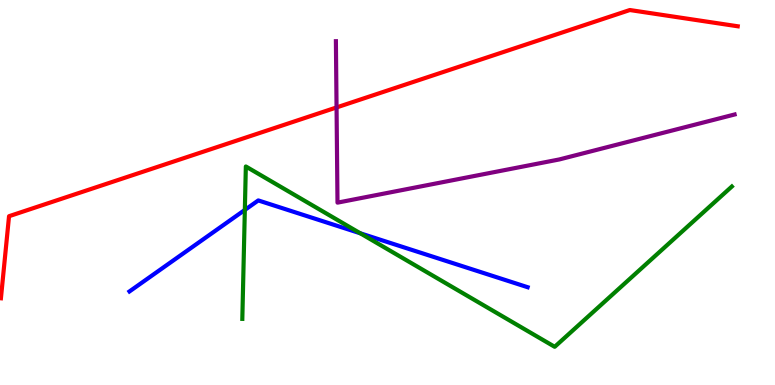[{'lines': ['blue', 'red'], 'intersections': []}, {'lines': ['green', 'red'], 'intersections': []}, {'lines': ['purple', 'red'], 'intersections': [{'x': 4.34, 'y': 7.21}]}, {'lines': ['blue', 'green'], 'intersections': [{'x': 3.16, 'y': 4.55}, {'x': 4.65, 'y': 3.94}]}, {'lines': ['blue', 'purple'], 'intersections': []}, {'lines': ['green', 'purple'], 'intersections': []}]